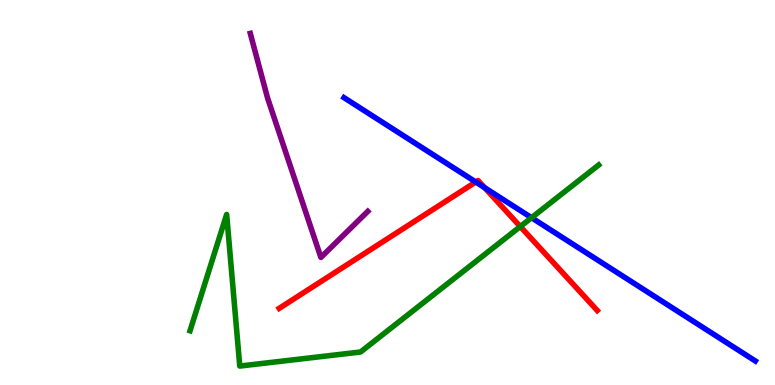[{'lines': ['blue', 'red'], 'intersections': [{'x': 6.14, 'y': 5.27}, {'x': 6.25, 'y': 5.12}]}, {'lines': ['green', 'red'], 'intersections': [{'x': 6.71, 'y': 4.12}]}, {'lines': ['purple', 'red'], 'intersections': []}, {'lines': ['blue', 'green'], 'intersections': [{'x': 6.86, 'y': 4.35}]}, {'lines': ['blue', 'purple'], 'intersections': []}, {'lines': ['green', 'purple'], 'intersections': []}]